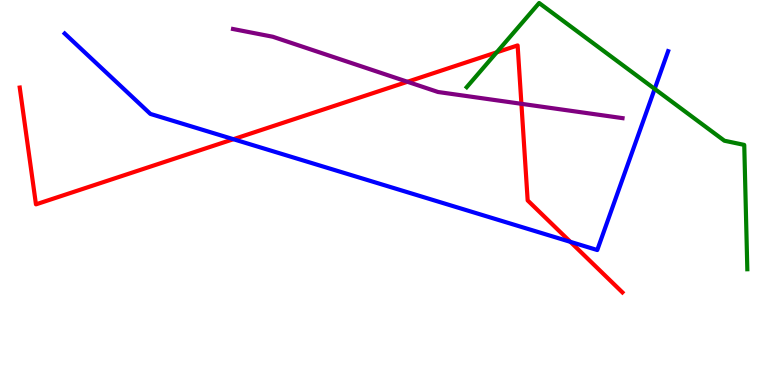[{'lines': ['blue', 'red'], 'intersections': [{'x': 3.01, 'y': 6.38}, {'x': 7.36, 'y': 3.72}]}, {'lines': ['green', 'red'], 'intersections': [{'x': 6.41, 'y': 8.64}]}, {'lines': ['purple', 'red'], 'intersections': [{'x': 5.26, 'y': 7.88}, {'x': 6.73, 'y': 7.3}]}, {'lines': ['blue', 'green'], 'intersections': [{'x': 8.45, 'y': 7.69}]}, {'lines': ['blue', 'purple'], 'intersections': []}, {'lines': ['green', 'purple'], 'intersections': []}]